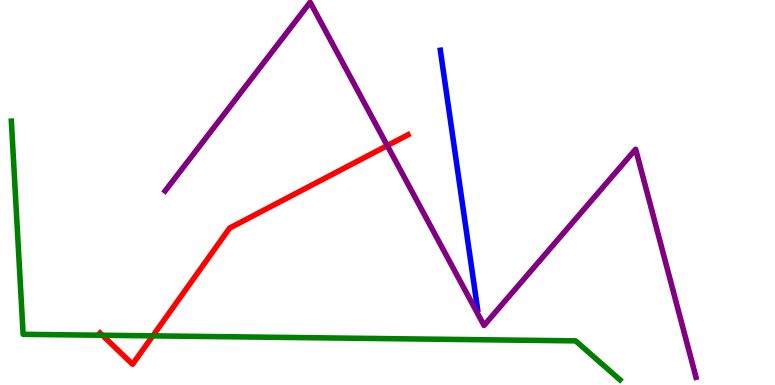[{'lines': ['blue', 'red'], 'intersections': []}, {'lines': ['green', 'red'], 'intersections': [{'x': 1.32, 'y': 1.29}, {'x': 1.97, 'y': 1.28}]}, {'lines': ['purple', 'red'], 'intersections': [{'x': 5.0, 'y': 6.22}]}, {'lines': ['blue', 'green'], 'intersections': []}, {'lines': ['blue', 'purple'], 'intersections': []}, {'lines': ['green', 'purple'], 'intersections': []}]